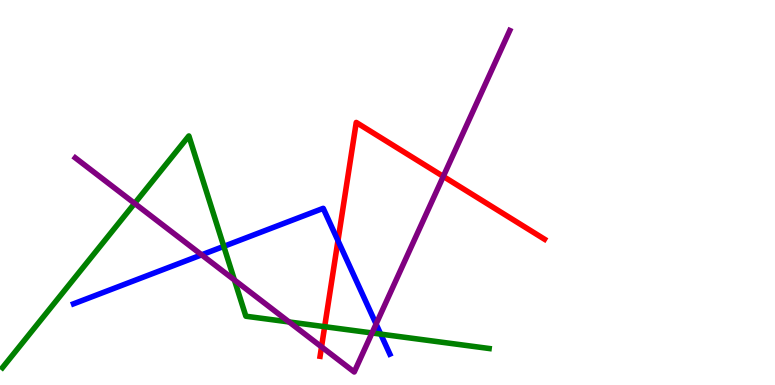[{'lines': ['blue', 'red'], 'intersections': [{'x': 4.36, 'y': 3.75}]}, {'lines': ['green', 'red'], 'intersections': [{'x': 4.19, 'y': 1.51}]}, {'lines': ['purple', 'red'], 'intersections': [{'x': 4.15, 'y': 0.991}, {'x': 5.72, 'y': 5.42}]}, {'lines': ['blue', 'green'], 'intersections': [{'x': 2.89, 'y': 3.6}, {'x': 4.91, 'y': 1.32}]}, {'lines': ['blue', 'purple'], 'intersections': [{'x': 2.6, 'y': 3.38}, {'x': 4.85, 'y': 1.58}]}, {'lines': ['green', 'purple'], 'intersections': [{'x': 1.74, 'y': 4.72}, {'x': 3.02, 'y': 2.73}, {'x': 3.73, 'y': 1.64}, {'x': 4.8, 'y': 1.35}]}]